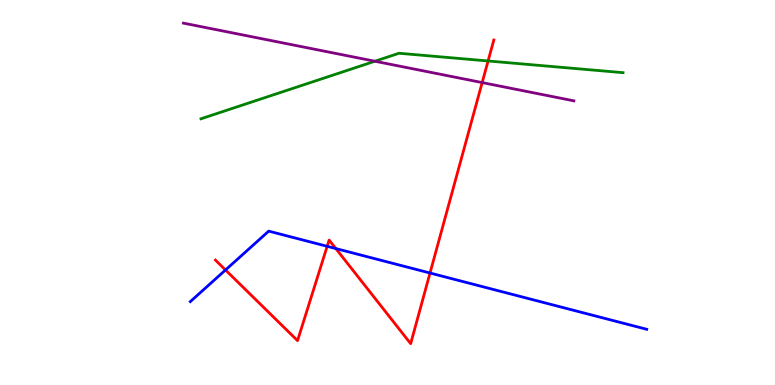[{'lines': ['blue', 'red'], 'intersections': [{'x': 2.91, 'y': 2.99}, {'x': 4.22, 'y': 3.6}, {'x': 4.33, 'y': 3.54}, {'x': 5.55, 'y': 2.91}]}, {'lines': ['green', 'red'], 'intersections': [{'x': 6.3, 'y': 8.42}]}, {'lines': ['purple', 'red'], 'intersections': [{'x': 6.22, 'y': 7.85}]}, {'lines': ['blue', 'green'], 'intersections': []}, {'lines': ['blue', 'purple'], 'intersections': []}, {'lines': ['green', 'purple'], 'intersections': [{'x': 4.84, 'y': 8.41}]}]